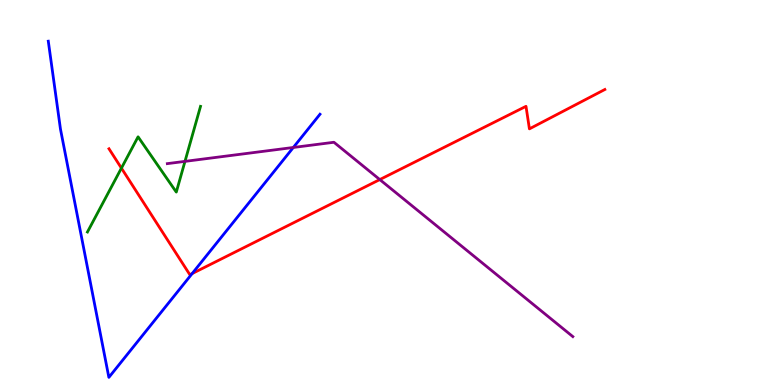[{'lines': ['blue', 'red'], 'intersections': [{'x': 2.48, 'y': 2.89}]}, {'lines': ['green', 'red'], 'intersections': [{'x': 1.57, 'y': 5.63}]}, {'lines': ['purple', 'red'], 'intersections': [{'x': 4.9, 'y': 5.34}]}, {'lines': ['blue', 'green'], 'intersections': []}, {'lines': ['blue', 'purple'], 'intersections': [{'x': 3.78, 'y': 6.17}]}, {'lines': ['green', 'purple'], 'intersections': [{'x': 2.39, 'y': 5.81}]}]